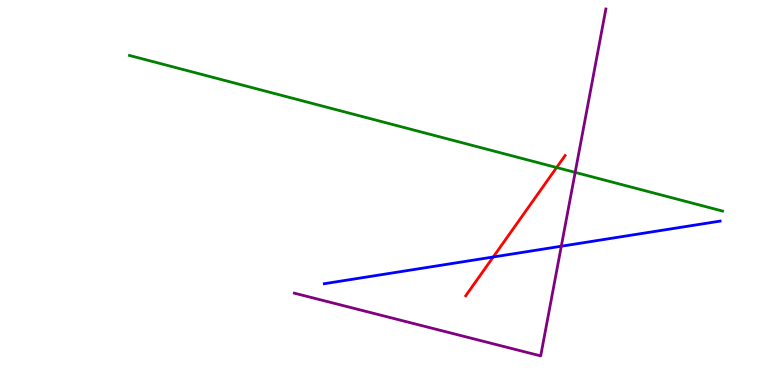[{'lines': ['blue', 'red'], 'intersections': [{'x': 6.36, 'y': 3.32}]}, {'lines': ['green', 'red'], 'intersections': [{'x': 7.18, 'y': 5.65}]}, {'lines': ['purple', 'red'], 'intersections': []}, {'lines': ['blue', 'green'], 'intersections': []}, {'lines': ['blue', 'purple'], 'intersections': [{'x': 7.24, 'y': 3.6}]}, {'lines': ['green', 'purple'], 'intersections': [{'x': 7.42, 'y': 5.52}]}]